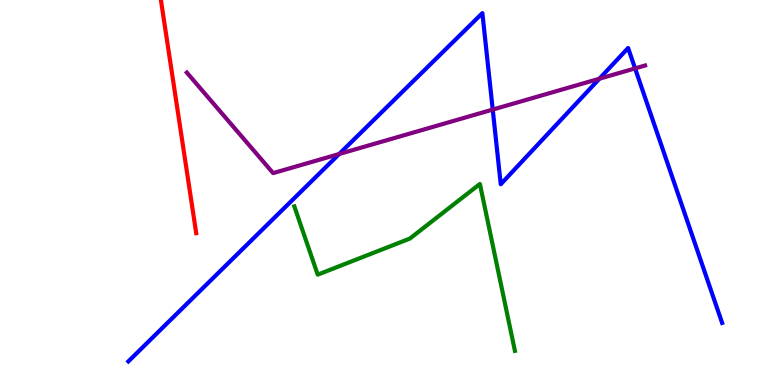[{'lines': ['blue', 'red'], 'intersections': []}, {'lines': ['green', 'red'], 'intersections': []}, {'lines': ['purple', 'red'], 'intersections': []}, {'lines': ['blue', 'green'], 'intersections': []}, {'lines': ['blue', 'purple'], 'intersections': [{'x': 4.38, 'y': 6.0}, {'x': 6.36, 'y': 7.15}, {'x': 7.73, 'y': 7.96}, {'x': 8.19, 'y': 8.22}]}, {'lines': ['green', 'purple'], 'intersections': []}]